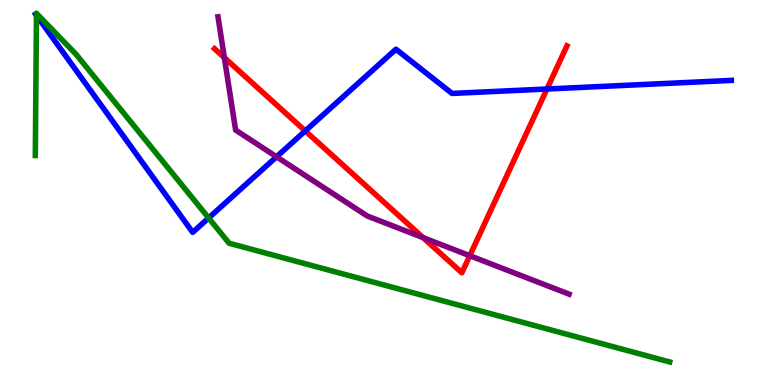[{'lines': ['blue', 'red'], 'intersections': [{'x': 3.94, 'y': 6.6}, {'x': 7.06, 'y': 7.69}]}, {'lines': ['green', 'red'], 'intersections': []}, {'lines': ['purple', 'red'], 'intersections': [{'x': 2.89, 'y': 8.5}, {'x': 5.46, 'y': 3.83}, {'x': 6.06, 'y': 3.36}]}, {'lines': ['blue', 'green'], 'intersections': [{'x': 0.47, 'y': 9.6}, {'x': 2.69, 'y': 4.34}]}, {'lines': ['blue', 'purple'], 'intersections': [{'x': 3.57, 'y': 5.93}]}, {'lines': ['green', 'purple'], 'intersections': []}]